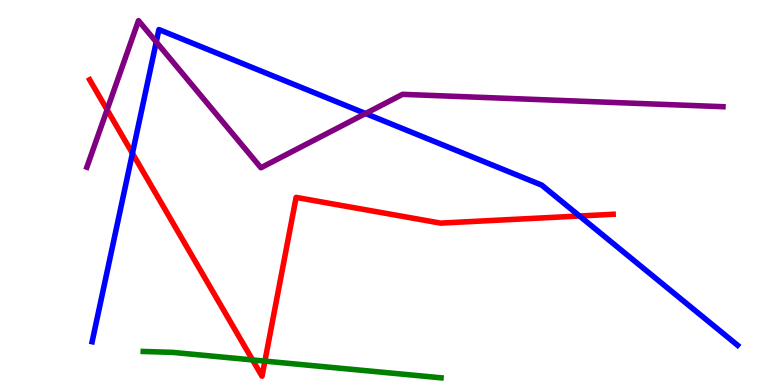[{'lines': ['blue', 'red'], 'intersections': [{'x': 1.71, 'y': 6.02}, {'x': 7.48, 'y': 4.39}]}, {'lines': ['green', 'red'], 'intersections': [{'x': 3.26, 'y': 0.651}, {'x': 3.42, 'y': 0.621}]}, {'lines': ['purple', 'red'], 'intersections': [{'x': 1.38, 'y': 7.15}]}, {'lines': ['blue', 'green'], 'intersections': []}, {'lines': ['blue', 'purple'], 'intersections': [{'x': 2.02, 'y': 8.91}, {'x': 4.72, 'y': 7.05}]}, {'lines': ['green', 'purple'], 'intersections': []}]